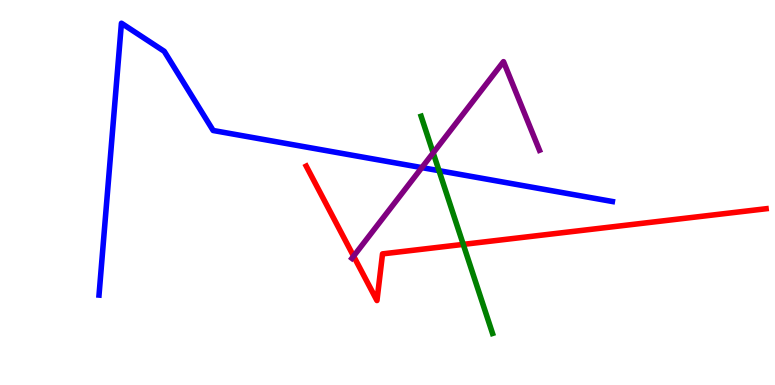[{'lines': ['blue', 'red'], 'intersections': []}, {'lines': ['green', 'red'], 'intersections': [{'x': 5.98, 'y': 3.65}]}, {'lines': ['purple', 'red'], 'intersections': [{'x': 4.56, 'y': 3.35}]}, {'lines': ['blue', 'green'], 'intersections': [{'x': 5.66, 'y': 5.57}]}, {'lines': ['blue', 'purple'], 'intersections': [{'x': 5.44, 'y': 5.65}]}, {'lines': ['green', 'purple'], 'intersections': [{'x': 5.59, 'y': 6.03}]}]